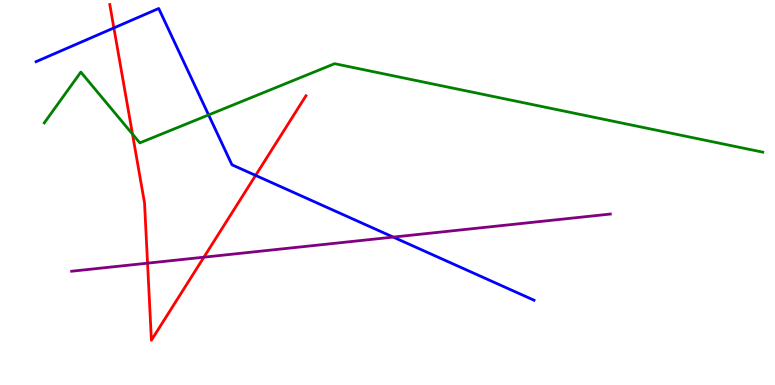[{'lines': ['blue', 'red'], 'intersections': [{'x': 1.47, 'y': 9.27}, {'x': 3.3, 'y': 5.44}]}, {'lines': ['green', 'red'], 'intersections': [{'x': 1.71, 'y': 6.52}]}, {'lines': ['purple', 'red'], 'intersections': [{'x': 1.9, 'y': 3.16}, {'x': 2.63, 'y': 3.32}]}, {'lines': ['blue', 'green'], 'intersections': [{'x': 2.69, 'y': 7.01}]}, {'lines': ['blue', 'purple'], 'intersections': [{'x': 5.07, 'y': 3.84}]}, {'lines': ['green', 'purple'], 'intersections': []}]